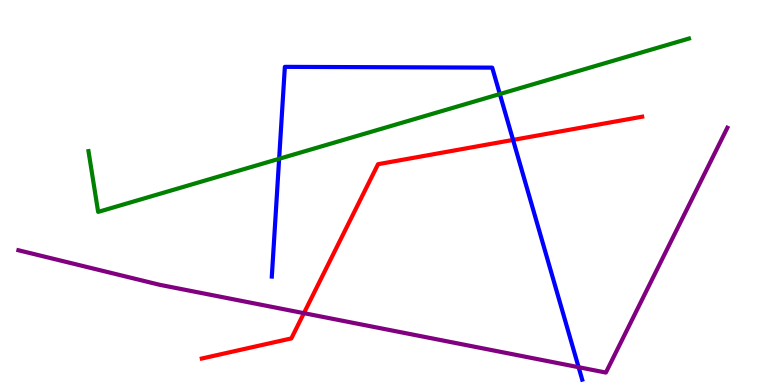[{'lines': ['blue', 'red'], 'intersections': [{'x': 6.62, 'y': 6.37}]}, {'lines': ['green', 'red'], 'intersections': []}, {'lines': ['purple', 'red'], 'intersections': [{'x': 3.92, 'y': 1.87}]}, {'lines': ['blue', 'green'], 'intersections': [{'x': 3.6, 'y': 5.88}, {'x': 6.45, 'y': 7.56}]}, {'lines': ['blue', 'purple'], 'intersections': [{'x': 7.47, 'y': 0.462}]}, {'lines': ['green', 'purple'], 'intersections': []}]